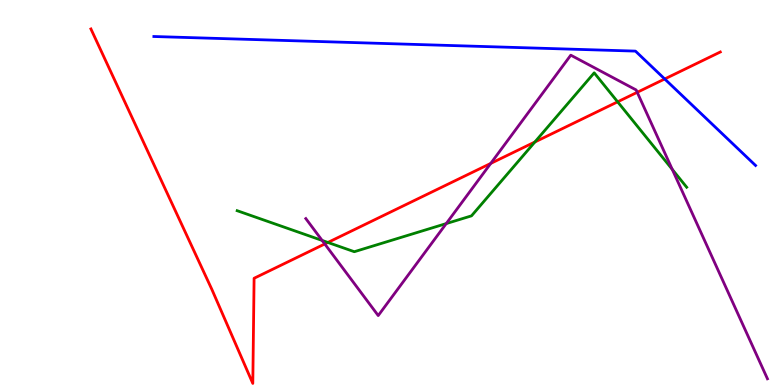[{'lines': ['blue', 'red'], 'intersections': [{'x': 8.58, 'y': 7.95}]}, {'lines': ['green', 'red'], 'intersections': [{'x': 4.23, 'y': 3.7}, {'x': 6.9, 'y': 6.31}, {'x': 7.97, 'y': 7.36}]}, {'lines': ['purple', 'red'], 'intersections': [{'x': 4.19, 'y': 3.66}, {'x': 6.33, 'y': 5.76}, {'x': 8.22, 'y': 7.6}]}, {'lines': ['blue', 'green'], 'intersections': []}, {'lines': ['blue', 'purple'], 'intersections': []}, {'lines': ['green', 'purple'], 'intersections': [{'x': 4.16, 'y': 3.75}, {'x': 5.76, 'y': 4.19}, {'x': 8.67, 'y': 5.6}]}]